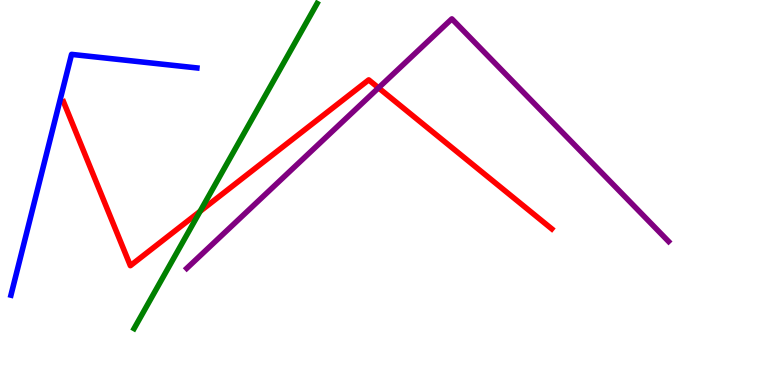[{'lines': ['blue', 'red'], 'intersections': []}, {'lines': ['green', 'red'], 'intersections': [{'x': 2.58, 'y': 4.51}]}, {'lines': ['purple', 'red'], 'intersections': [{'x': 4.88, 'y': 7.72}]}, {'lines': ['blue', 'green'], 'intersections': []}, {'lines': ['blue', 'purple'], 'intersections': []}, {'lines': ['green', 'purple'], 'intersections': []}]